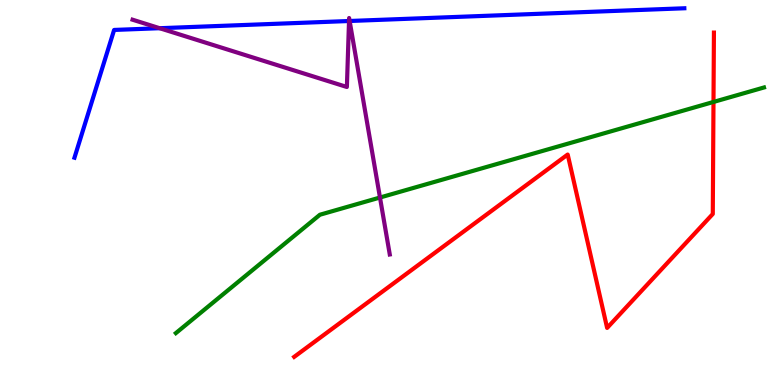[{'lines': ['blue', 'red'], 'intersections': []}, {'lines': ['green', 'red'], 'intersections': [{'x': 9.21, 'y': 7.35}]}, {'lines': ['purple', 'red'], 'intersections': []}, {'lines': ['blue', 'green'], 'intersections': []}, {'lines': ['blue', 'purple'], 'intersections': [{'x': 2.06, 'y': 9.27}, {'x': 4.5, 'y': 9.45}, {'x': 4.51, 'y': 9.45}]}, {'lines': ['green', 'purple'], 'intersections': [{'x': 4.9, 'y': 4.87}]}]